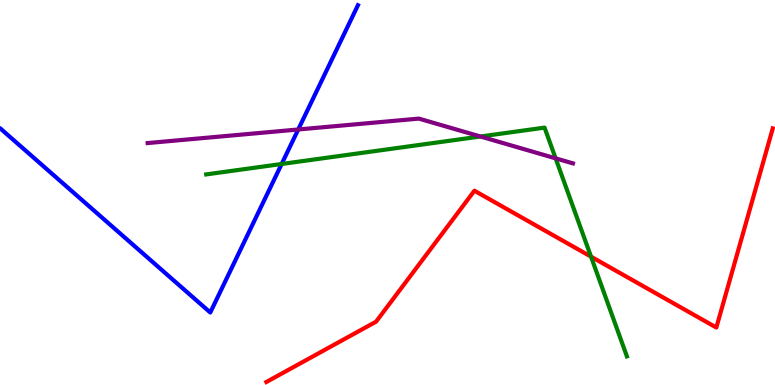[{'lines': ['blue', 'red'], 'intersections': []}, {'lines': ['green', 'red'], 'intersections': [{'x': 7.63, 'y': 3.33}]}, {'lines': ['purple', 'red'], 'intersections': []}, {'lines': ['blue', 'green'], 'intersections': [{'x': 3.63, 'y': 5.74}]}, {'lines': ['blue', 'purple'], 'intersections': [{'x': 3.85, 'y': 6.64}]}, {'lines': ['green', 'purple'], 'intersections': [{'x': 6.2, 'y': 6.45}, {'x': 7.17, 'y': 5.89}]}]